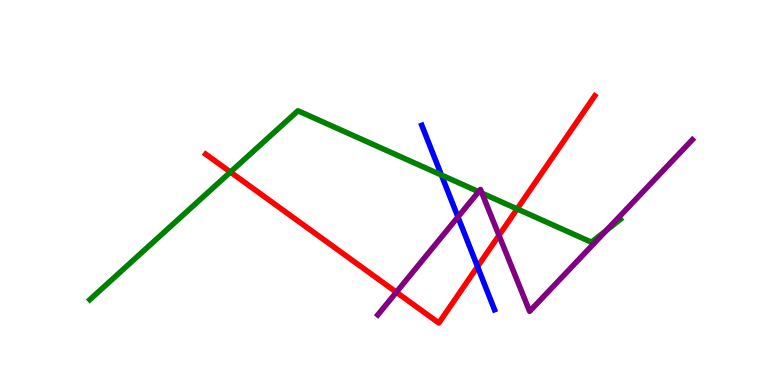[{'lines': ['blue', 'red'], 'intersections': [{'x': 6.16, 'y': 3.07}]}, {'lines': ['green', 'red'], 'intersections': [{'x': 2.97, 'y': 5.53}, {'x': 6.67, 'y': 4.57}]}, {'lines': ['purple', 'red'], 'intersections': [{'x': 5.11, 'y': 2.41}, {'x': 6.44, 'y': 3.89}]}, {'lines': ['blue', 'green'], 'intersections': [{'x': 5.7, 'y': 5.45}]}, {'lines': ['blue', 'purple'], 'intersections': [{'x': 5.91, 'y': 4.36}]}, {'lines': ['green', 'purple'], 'intersections': [{'x': 6.18, 'y': 5.02}, {'x': 6.22, 'y': 4.98}, {'x': 7.82, 'y': 4.02}]}]